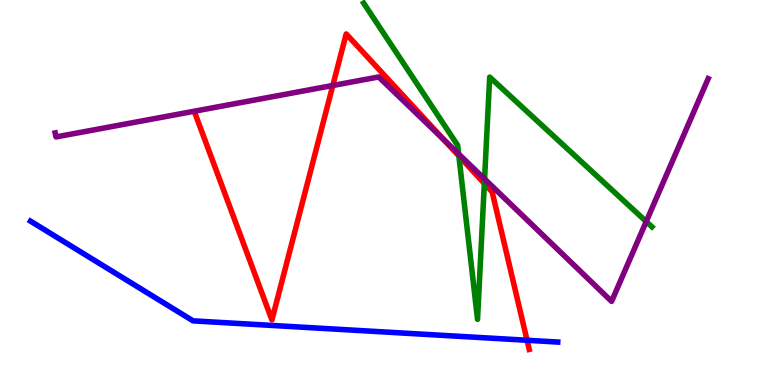[{'lines': ['blue', 'red'], 'intersections': [{'x': 6.8, 'y': 1.16}]}, {'lines': ['green', 'red'], 'intersections': [{'x': 5.92, 'y': 5.95}, {'x': 6.25, 'y': 5.23}]}, {'lines': ['purple', 'red'], 'intersections': [{'x': 4.29, 'y': 7.78}, {'x': 5.73, 'y': 6.36}]}, {'lines': ['blue', 'green'], 'intersections': []}, {'lines': ['blue', 'purple'], 'intersections': []}, {'lines': ['green', 'purple'], 'intersections': [{'x': 5.92, 'y': 6.0}, {'x': 6.25, 'y': 5.35}, {'x': 8.34, 'y': 4.25}]}]